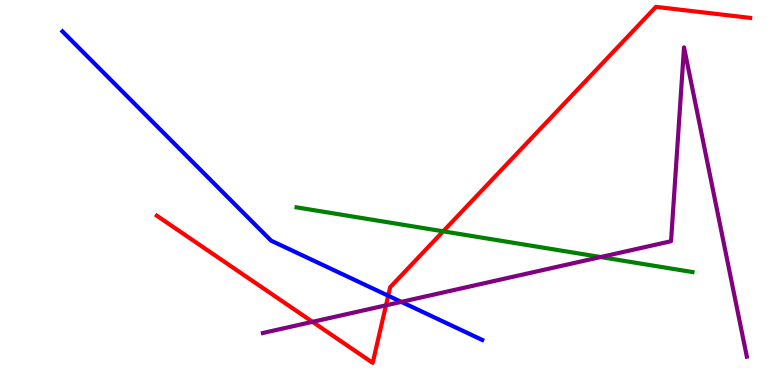[{'lines': ['blue', 'red'], 'intersections': [{'x': 5.01, 'y': 2.32}]}, {'lines': ['green', 'red'], 'intersections': [{'x': 5.72, 'y': 3.99}]}, {'lines': ['purple', 'red'], 'intersections': [{'x': 4.03, 'y': 1.64}, {'x': 4.98, 'y': 2.07}]}, {'lines': ['blue', 'green'], 'intersections': []}, {'lines': ['blue', 'purple'], 'intersections': [{'x': 5.18, 'y': 2.16}]}, {'lines': ['green', 'purple'], 'intersections': [{'x': 7.75, 'y': 3.32}]}]